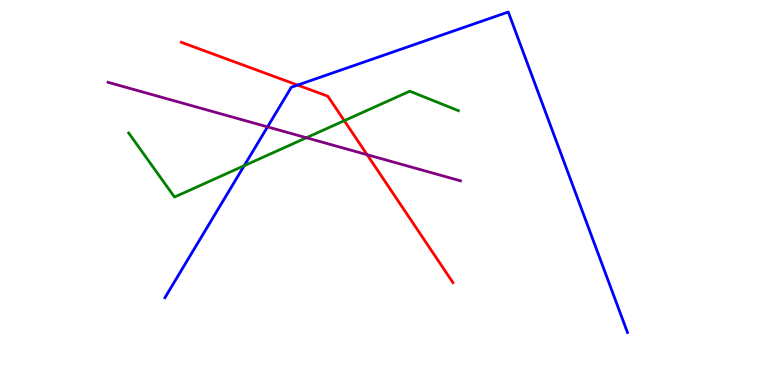[{'lines': ['blue', 'red'], 'intersections': [{'x': 3.84, 'y': 7.79}]}, {'lines': ['green', 'red'], 'intersections': [{'x': 4.44, 'y': 6.87}]}, {'lines': ['purple', 'red'], 'intersections': [{'x': 4.74, 'y': 5.98}]}, {'lines': ['blue', 'green'], 'intersections': [{'x': 3.15, 'y': 5.7}]}, {'lines': ['blue', 'purple'], 'intersections': [{'x': 3.45, 'y': 6.7}]}, {'lines': ['green', 'purple'], 'intersections': [{'x': 3.95, 'y': 6.42}]}]